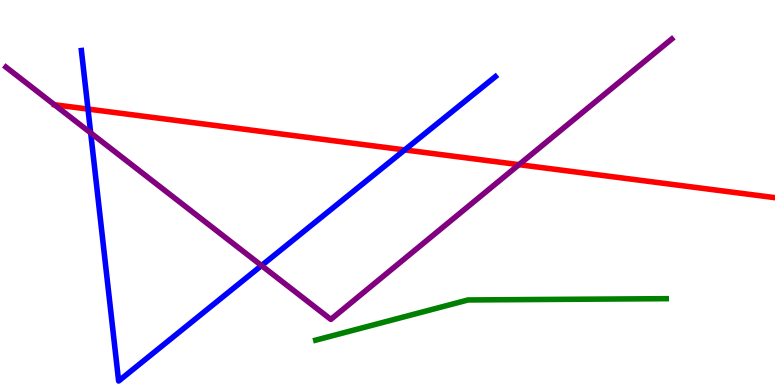[{'lines': ['blue', 'red'], 'intersections': [{'x': 1.14, 'y': 7.17}, {'x': 5.22, 'y': 6.11}]}, {'lines': ['green', 'red'], 'intersections': []}, {'lines': ['purple', 'red'], 'intersections': [{'x': 6.7, 'y': 5.72}]}, {'lines': ['blue', 'green'], 'intersections': []}, {'lines': ['blue', 'purple'], 'intersections': [{'x': 1.17, 'y': 6.55}, {'x': 3.37, 'y': 3.1}]}, {'lines': ['green', 'purple'], 'intersections': []}]